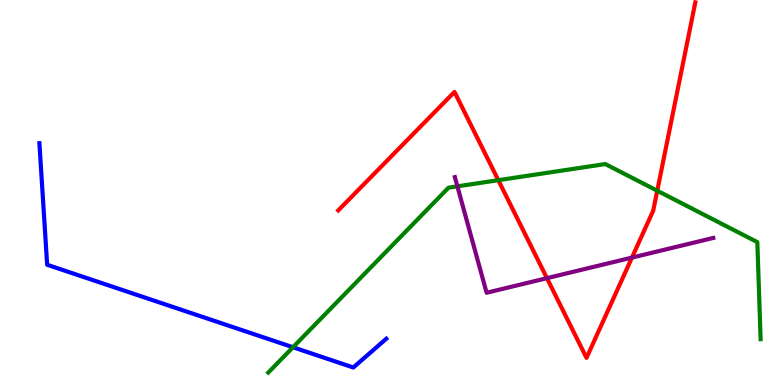[{'lines': ['blue', 'red'], 'intersections': []}, {'lines': ['green', 'red'], 'intersections': [{'x': 6.43, 'y': 5.32}, {'x': 8.48, 'y': 5.05}]}, {'lines': ['purple', 'red'], 'intersections': [{'x': 7.06, 'y': 2.78}, {'x': 8.15, 'y': 3.31}]}, {'lines': ['blue', 'green'], 'intersections': [{'x': 3.78, 'y': 0.981}]}, {'lines': ['blue', 'purple'], 'intersections': []}, {'lines': ['green', 'purple'], 'intersections': [{'x': 5.9, 'y': 5.16}]}]